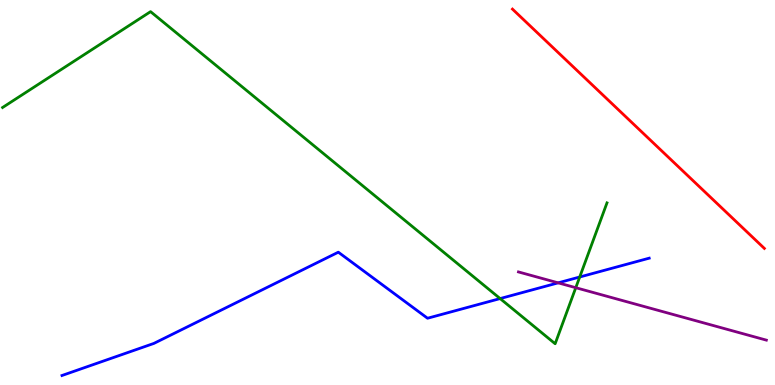[{'lines': ['blue', 'red'], 'intersections': []}, {'lines': ['green', 'red'], 'intersections': []}, {'lines': ['purple', 'red'], 'intersections': []}, {'lines': ['blue', 'green'], 'intersections': [{'x': 6.45, 'y': 2.24}, {'x': 7.48, 'y': 2.81}]}, {'lines': ['blue', 'purple'], 'intersections': [{'x': 7.2, 'y': 2.65}]}, {'lines': ['green', 'purple'], 'intersections': [{'x': 7.43, 'y': 2.53}]}]